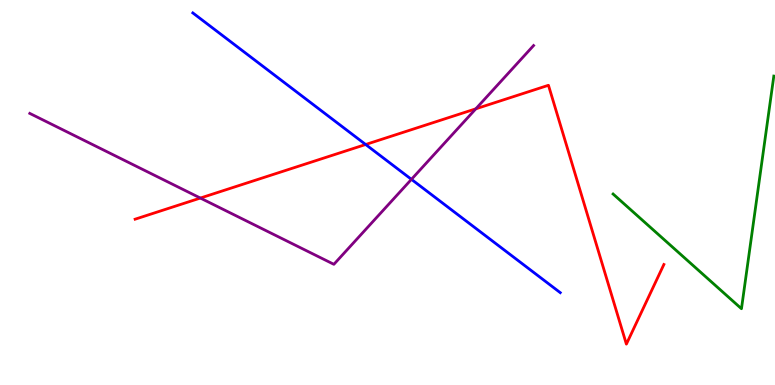[{'lines': ['blue', 'red'], 'intersections': [{'x': 4.72, 'y': 6.25}]}, {'lines': ['green', 'red'], 'intersections': []}, {'lines': ['purple', 'red'], 'intersections': [{'x': 2.59, 'y': 4.86}, {'x': 6.14, 'y': 7.17}]}, {'lines': ['blue', 'green'], 'intersections': []}, {'lines': ['blue', 'purple'], 'intersections': [{'x': 5.31, 'y': 5.34}]}, {'lines': ['green', 'purple'], 'intersections': []}]